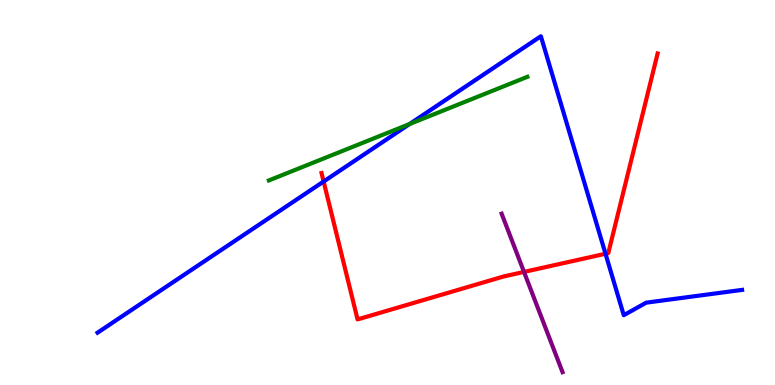[{'lines': ['blue', 'red'], 'intersections': [{'x': 4.18, 'y': 5.29}, {'x': 7.81, 'y': 3.41}]}, {'lines': ['green', 'red'], 'intersections': []}, {'lines': ['purple', 'red'], 'intersections': [{'x': 6.76, 'y': 2.94}]}, {'lines': ['blue', 'green'], 'intersections': [{'x': 5.28, 'y': 6.78}]}, {'lines': ['blue', 'purple'], 'intersections': []}, {'lines': ['green', 'purple'], 'intersections': []}]